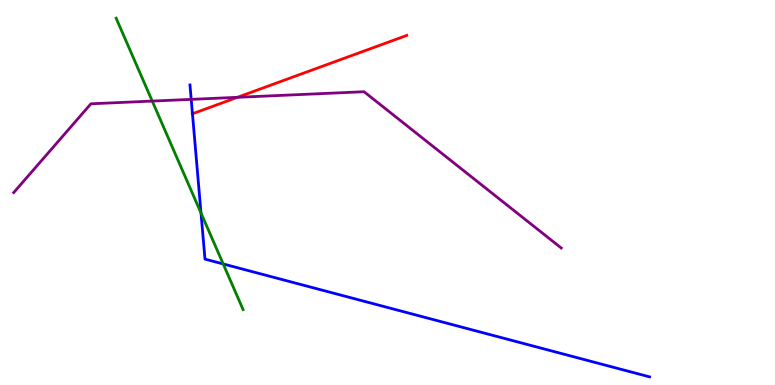[{'lines': ['blue', 'red'], 'intersections': [{'x': 2.48, 'y': 7.05}]}, {'lines': ['green', 'red'], 'intersections': []}, {'lines': ['purple', 'red'], 'intersections': [{'x': 3.06, 'y': 7.47}]}, {'lines': ['blue', 'green'], 'intersections': [{'x': 2.59, 'y': 4.47}, {'x': 2.88, 'y': 3.14}]}, {'lines': ['blue', 'purple'], 'intersections': [{'x': 2.47, 'y': 7.42}]}, {'lines': ['green', 'purple'], 'intersections': [{'x': 1.96, 'y': 7.37}]}]